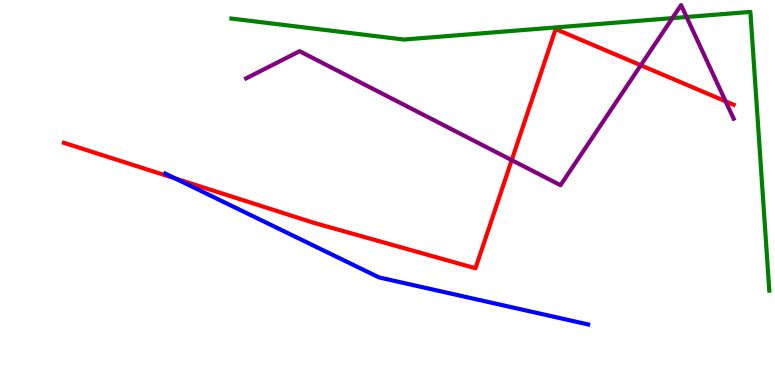[{'lines': ['blue', 'red'], 'intersections': [{'x': 2.26, 'y': 5.36}]}, {'lines': ['green', 'red'], 'intersections': []}, {'lines': ['purple', 'red'], 'intersections': [{'x': 6.6, 'y': 5.84}, {'x': 8.27, 'y': 8.3}, {'x': 9.36, 'y': 7.37}]}, {'lines': ['blue', 'green'], 'intersections': []}, {'lines': ['blue', 'purple'], 'intersections': []}, {'lines': ['green', 'purple'], 'intersections': [{'x': 8.68, 'y': 9.53}, {'x': 8.86, 'y': 9.56}]}]